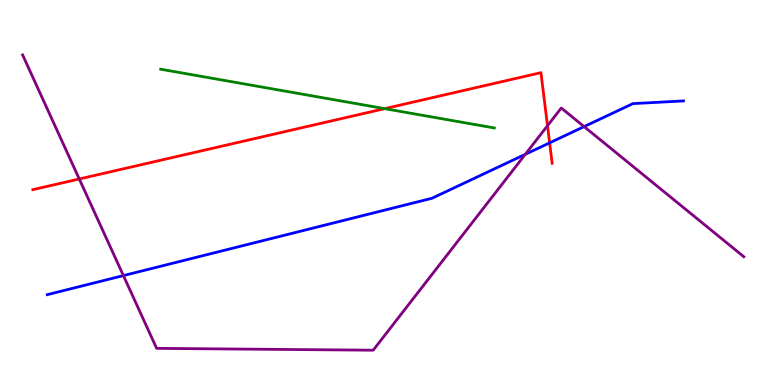[{'lines': ['blue', 'red'], 'intersections': [{'x': 7.09, 'y': 6.29}]}, {'lines': ['green', 'red'], 'intersections': [{'x': 4.96, 'y': 7.18}]}, {'lines': ['purple', 'red'], 'intersections': [{'x': 1.02, 'y': 5.35}, {'x': 7.06, 'y': 6.74}]}, {'lines': ['blue', 'green'], 'intersections': []}, {'lines': ['blue', 'purple'], 'intersections': [{'x': 1.59, 'y': 2.84}, {'x': 6.78, 'y': 5.99}, {'x': 7.54, 'y': 6.71}]}, {'lines': ['green', 'purple'], 'intersections': []}]